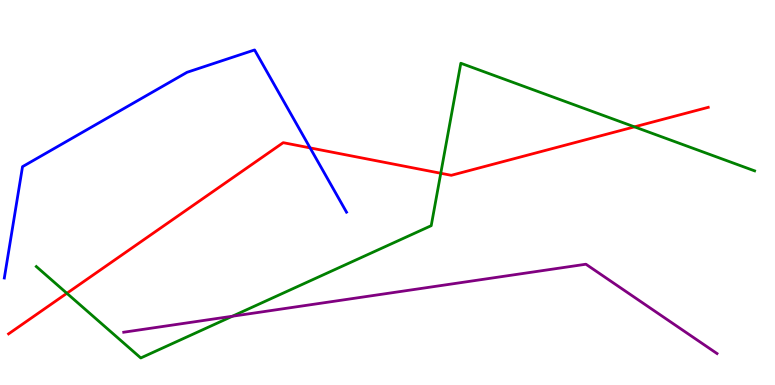[{'lines': ['blue', 'red'], 'intersections': [{'x': 4.0, 'y': 6.16}]}, {'lines': ['green', 'red'], 'intersections': [{'x': 0.863, 'y': 2.38}, {'x': 5.69, 'y': 5.5}, {'x': 8.19, 'y': 6.71}]}, {'lines': ['purple', 'red'], 'intersections': []}, {'lines': ['blue', 'green'], 'intersections': []}, {'lines': ['blue', 'purple'], 'intersections': []}, {'lines': ['green', 'purple'], 'intersections': [{'x': 3.0, 'y': 1.79}]}]